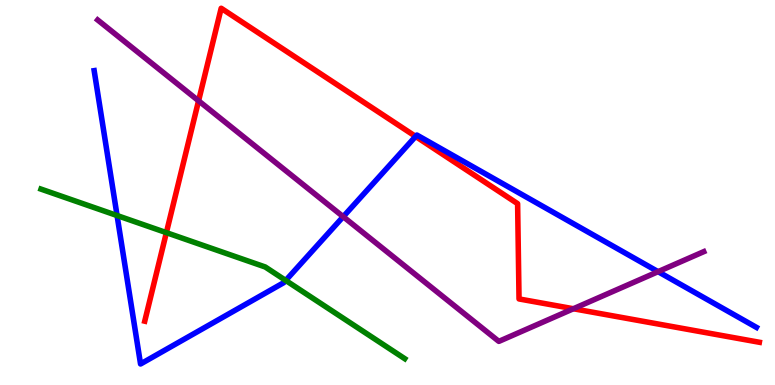[{'lines': ['blue', 'red'], 'intersections': [{'x': 5.36, 'y': 6.46}]}, {'lines': ['green', 'red'], 'intersections': [{'x': 2.15, 'y': 3.96}]}, {'lines': ['purple', 'red'], 'intersections': [{'x': 2.56, 'y': 7.38}, {'x': 7.4, 'y': 1.98}]}, {'lines': ['blue', 'green'], 'intersections': [{'x': 1.51, 'y': 4.4}, {'x': 3.69, 'y': 2.72}]}, {'lines': ['blue', 'purple'], 'intersections': [{'x': 4.43, 'y': 4.37}, {'x': 8.49, 'y': 2.94}]}, {'lines': ['green', 'purple'], 'intersections': []}]